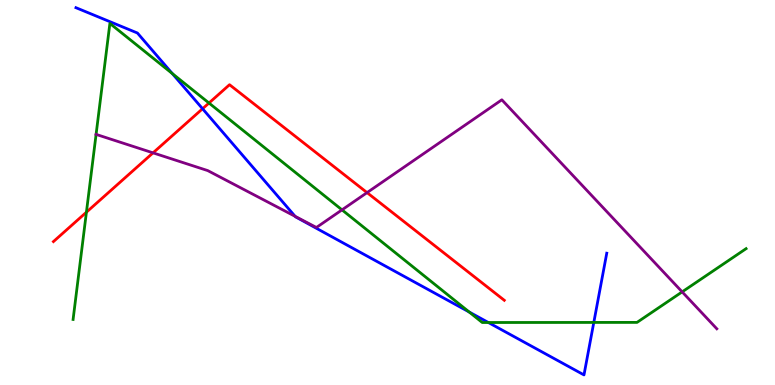[{'lines': ['blue', 'red'], 'intersections': [{'x': 2.61, 'y': 7.18}]}, {'lines': ['green', 'red'], 'intersections': [{'x': 1.12, 'y': 4.49}, {'x': 2.7, 'y': 7.32}]}, {'lines': ['purple', 'red'], 'intersections': [{'x': 1.97, 'y': 6.03}, {'x': 4.74, 'y': 5.0}]}, {'lines': ['blue', 'green'], 'intersections': [{'x': 2.22, 'y': 8.09}, {'x': 6.05, 'y': 1.9}, {'x': 6.3, 'y': 1.62}, {'x': 7.66, 'y': 1.63}]}, {'lines': ['blue', 'purple'], 'intersections': [{'x': 3.81, 'y': 4.38}]}, {'lines': ['green', 'purple'], 'intersections': [{'x': 1.24, 'y': 6.51}, {'x': 4.41, 'y': 4.55}, {'x': 8.8, 'y': 2.42}]}]